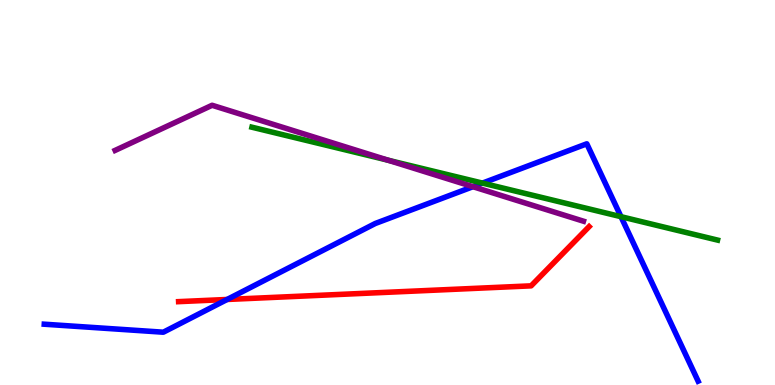[{'lines': ['blue', 'red'], 'intersections': [{'x': 2.93, 'y': 2.22}]}, {'lines': ['green', 'red'], 'intersections': []}, {'lines': ['purple', 'red'], 'intersections': []}, {'lines': ['blue', 'green'], 'intersections': [{'x': 6.23, 'y': 5.24}, {'x': 8.01, 'y': 4.37}]}, {'lines': ['blue', 'purple'], 'intersections': [{'x': 6.1, 'y': 5.15}]}, {'lines': ['green', 'purple'], 'intersections': [{'x': 5.01, 'y': 5.84}]}]